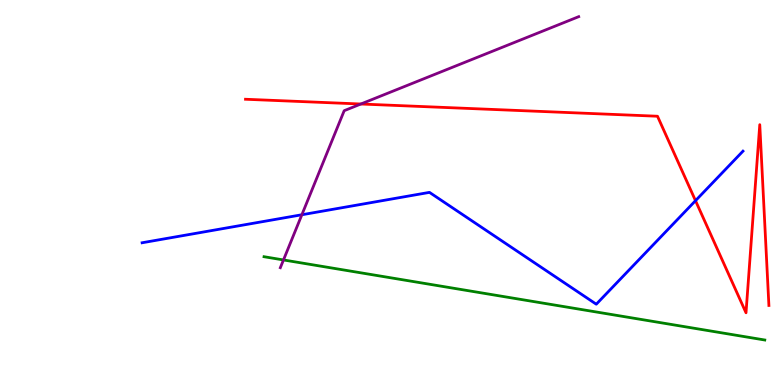[{'lines': ['blue', 'red'], 'intersections': [{'x': 8.97, 'y': 4.79}]}, {'lines': ['green', 'red'], 'intersections': []}, {'lines': ['purple', 'red'], 'intersections': [{'x': 4.66, 'y': 7.3}]}, {'lines': ['blue', 'green'], 'intersections': []}, {'lines': ['blue', 'purple'], 'intersections': [{'x': 3.9, 'y': 4.42}]}, {'lines': ['green', 'purple'], 'intersections': [{'x': 3.66, 'y': 3.25}]}]